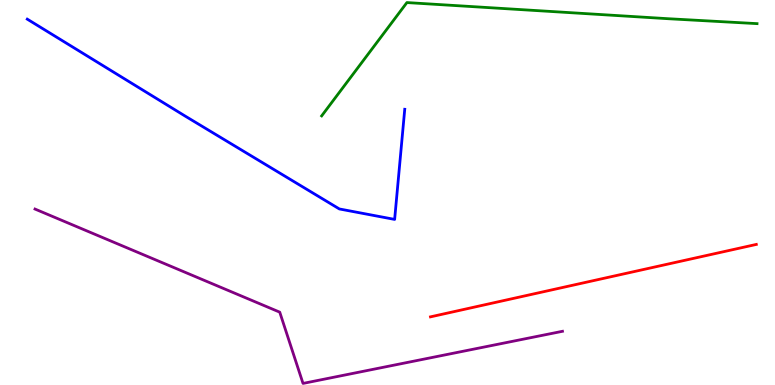[{'lines': ['blue', 'red'], 'intersections': []}, {'lines': ['green', 'red'], 'intersections': []}, {'lines': ['purple', 'red'], 'intersections': []}, {'lines': ['blue', 'green'], 'intersections': []}, {'lines': ['blue', 'purple'], 'intersections': []}, {'lines': ['green', 'purple'], 'intersections': []}]